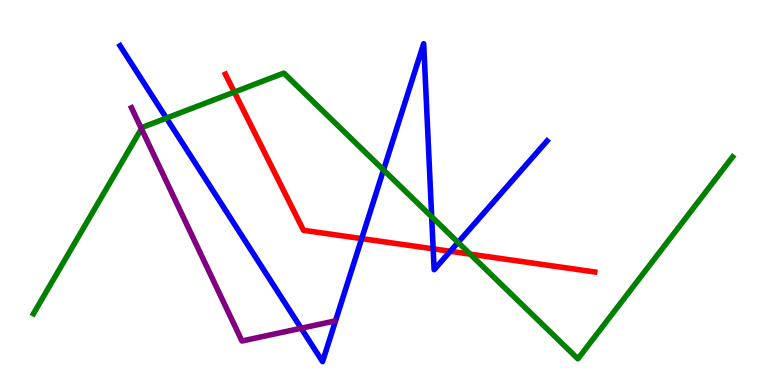[{'lines': ['blue', 'red'], 'intersections': [{'x': 4.67, 'y': 3.8}, {'x': 5.59, 'y': 3.54}, {'x': 5.81, 'y': 3.47}]}, {'lines': ['green', 'red'], 'intersections': [{'x': 3.02, 'y': 7.61}, {'x': 6.07, 'y': 3.4}]}, {'lines': ['purple', 'red'], 'intersections': []}, {'lines': ['blue', 'green'], 'intersections': [{'x': 2.15, 'y': 6.93}, {'x': 4.95, 'y': 5.59}, {'x': 5.57, 'y': 4.37}, {'x': 5.91, 'y': 3.7}]}, {'lines': ['blue', 'purple'], 'intersections': [{'x': 3.89, 'y': 1.47}]}, {'lines': ['green', 'purple'], 'intersections': [{'x': 1.82, 'y': 6.66}]}]